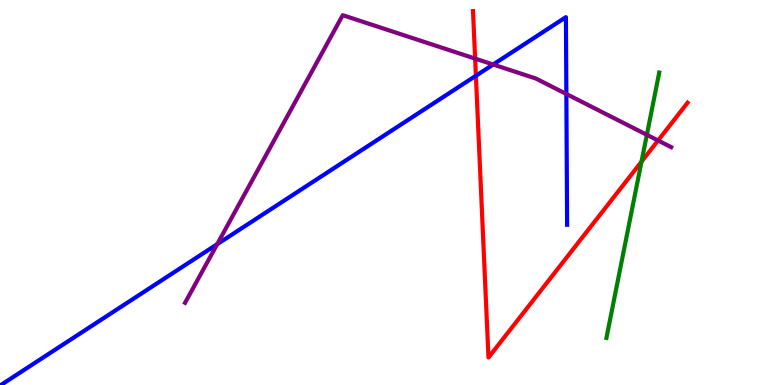[{'lines': ['blue', 'red'], 'intersections': [{'x': 6.14, 'y': 8.03}]}, {'lines': ['green', 'red'], 'intersections': [{'x': 8.28, 'y': 5.8}]}, {'lines': ['purple', 'red'], 'intersections': [{'x': 6.13, 'y': 8.48}, {'x': 8.49, 'y': 6.35}]}, {'lines': ['blue', 'green'], 'intersections': []}, {'lines': ['blue', 'purple'], 'intersections': [{'x': 2.8, 'y': 3.66}, {'x': 6.36, 'y': 8.32}, {'x': 7.31, 'y': 7.56}]}, {'lines': ['green', 'purple'], 'intersections': [{'x': 8.35, 'y': 6.5}]}]